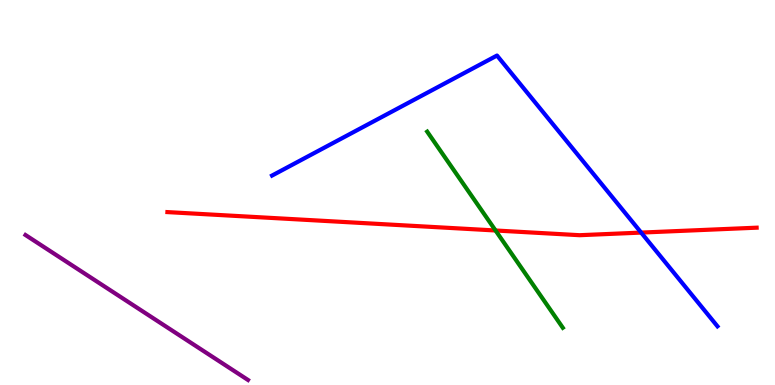[{'lines': ['blue', 'red'], 'intersections': [{'x': 8.27, 'y': 3.96}]}, {'lines': ['green', 'red'], 'intersections': [{'x': 6.39, 'y': 4.01}]}, {'lines': ['purple', 'red'], 'intersections': []}, {'lines': ['blue', 'green'], 'intersections': []}, {'lines': ['blue', 'purple'], 'intersections': []}, {'lines': ['green', 'purple'], 'intersections': []}]